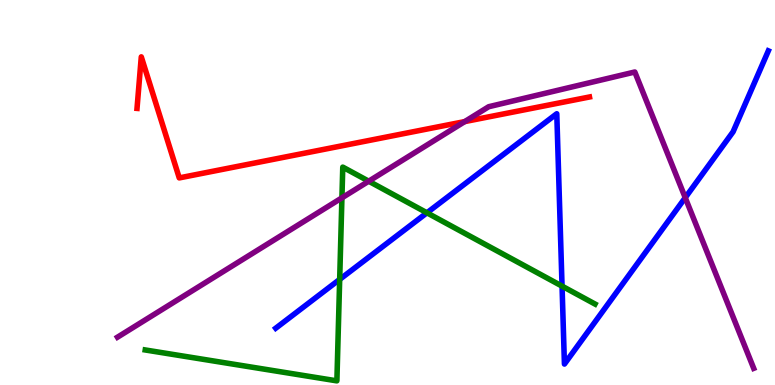[{'lines': ['blue', 'red'], 'intersections': []}, {'lines': ['green', 'red'], 'intersections': []}, {'lines': ['purple', 'red'], 'intersections': [{'x': 6.0, 'y': 6.84}]}, {'lines': ['blue', 'green'], 'intersections': [{'x': 4.38, 'y': 2.74}, {'x': 5.51, 'y': 4.47}, {'x': 7.25, 'y': 2.57}]}, {'lines': ['blue', 'purple'], 'intersections': [{'x': 8.84, 'y': 4.87}]}, {'lines': ['green', 'purple'], 'intersections': [{'x': 4.41, 'y': 4.86}, {'x': 4.76, 'y': 5.29}]}]